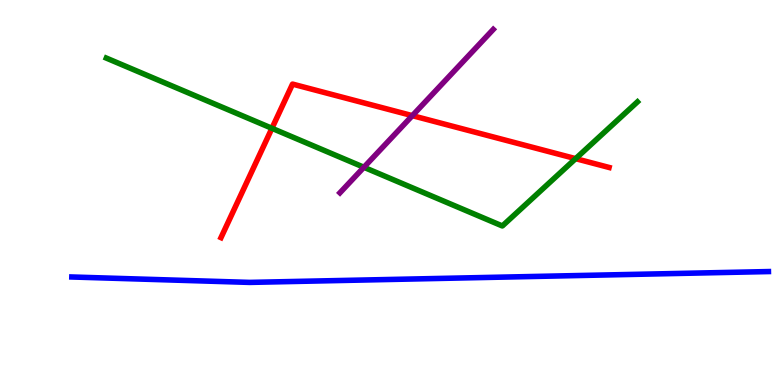[{'lines': ['blue', 'red'], 'intersections': []}, {'lines': ['green', 'red'], 'intersections': [{'x': 3.51, 'y': 6.67}, {'x': 7.43, 'y': 5.88}]}, {'lines': ['purple', 'red'], 'intersections': [{'x': 5.32, 'y': 7.0}]}, {'lines': ['blue', 'green'], 'intersections': []}, {'lines': ['blue', 'purple'], 'intersections': []}, {'lines': ['green', 'purple'], 'intersections': [{'x': 4.7, 'y': 5.66}]}]